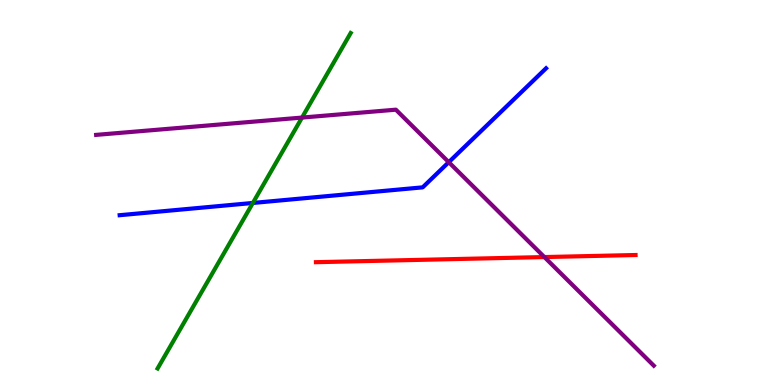[{'lines': ['blue', 'red'], 'intersections': []}, {'lines': ['green', 'red'], 'intersections': []}, {'lines': ['purple', 'red'], 'intersections': [{'x': 7.02, 'y': 3.32}]}, {'lines': ['blue', 'green'], 'intersections': [{'x': 3.26, 'y': 4.73}]}, {'lines': ['blue', 'purple'], 'intersections': [{'x': 5.79, 'y': 5.79}]}, {'lines': ['green', 'purple'], 'intersections': [{'x': 3.9, 'y': 6.95}]}]